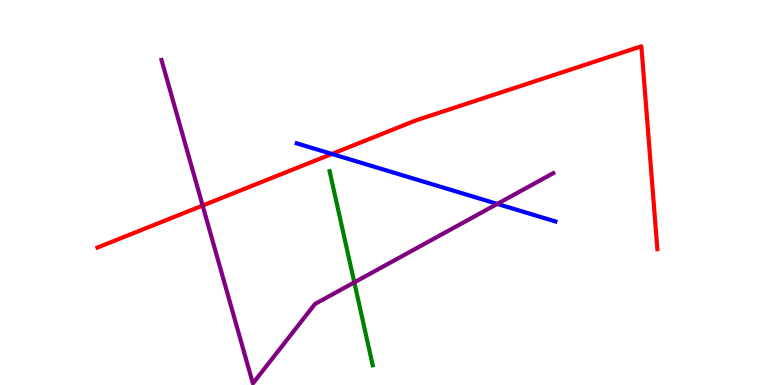[{'lines': ['blue', 'red'], 'intersections': [{'x': 4.28, 'y': 6.0}]}, {'lines': ['green', 'red'], 'intersections': []}, {'lines': ['purple', 'red'], 'intersections': [{'x': 2.61, 'y': 4.66}]}, {'lines': ['blue', 'green'], 'intersections': []}, {'lines': ['blue', 'purple'], 'intersections': [{'x': 6.42, 'y': 4.7}]}, {'lines': ['green', 'purple'], 'intersections': [{'x': 4.57, 'y': 2.67}]}]